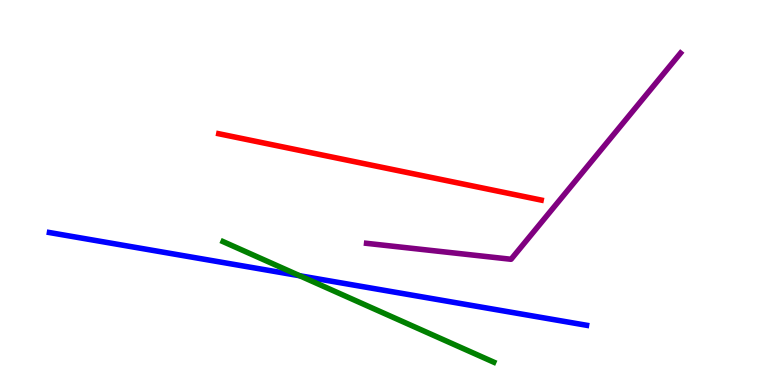[{'lines': ['blue', 'red'], 'intersections': []}, {'lines': ['green', 'red'], 'intersections': []}, {'lines': ['purple', 'red'], 'intersections': []}, {'lines': ['blue', 'green'], 'intersections': [{'x': 3.87, 'y': 2.84}]}, {'lines': ['blue', 'purple'], 'intersections': []}, {'lines': ['green', 'purple'], 'intersections': []}]